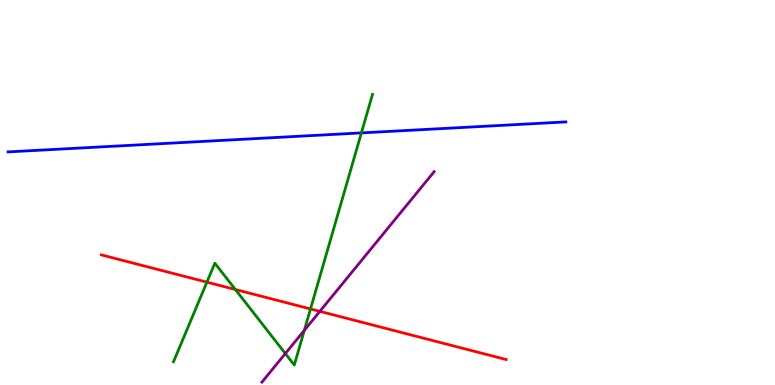[{'lines': ['blue', 'red'], 'intersections': []}, {'lines': ['green', 'red'], 'intersections': [{'x': 2.67, 'y': 2.67}, {'x': 3.04, 'y': 2.48}, {'x': 4.01, 'y': 1.98}]}, {'lines': ['purple', 'red'], 'intersections': [{'x': 4.13, 'y': 1.91}]}, {'lines': ['blue', 'green'], 'intersections': [{'x': 4.66, 'y': 6.55}]}, {'lines': ['blue', 'purple'], 'intersections': []}, {'lines': ['green', 'purple'], 'intersections': [{'x': 3.68, 'y': 0.817}, {'x': 3.93, 'y': 1.42}]}]